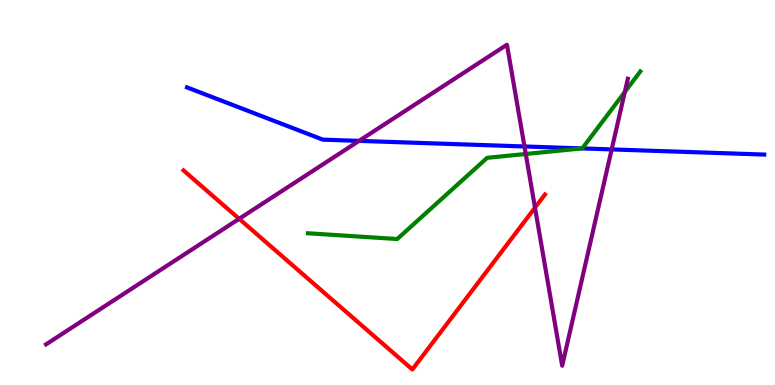[{'lines': ['blue', 'red'], 'intersections': []}, {'lines': ['green', 'red'], 'intersections': []}, {'lines': ['purple', 'red'], 'intersections': [{'x': 3.09, 'y': 4.32}, {'x': 6.9, 'y': 4.61}]}, {'lines': ['blue', 'green'], 'intersections': [{'x': 7.51, 'y': 6.15}]}, {'lines': ['blue', 'purple'], 'intersections': [{'x': 4.63, 'y': 6.34}, {'x': 6.77, 'y': 6.2}, {'x': 7.89, 'y': 6.12}]}, {'lines': ['green', 'purple'], 'intersections': [{'x': 6.78, 'y': 6.0}, {'x': 8.06, 'y': 7.61}]}]